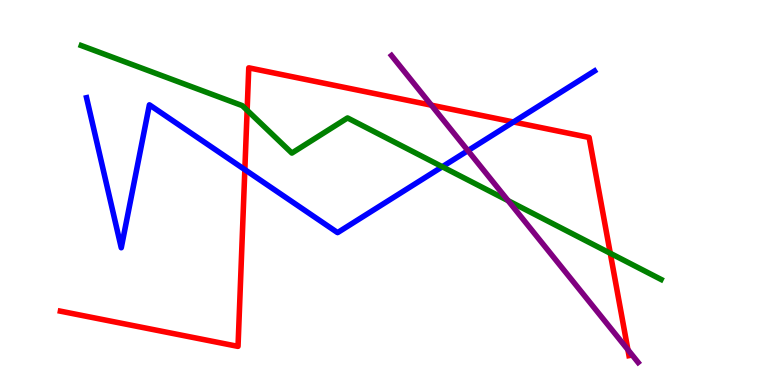[{'lines': ['blue', 'red'], 'intersections': [{'x': 3.16, 'y': 5.59}, {'x': 6.63, 'y': 6.83}]}, {'lines': ['green', 'red'], 'intersections': [{'x': 3.19, 'y': 7.14}, {'x': 7.87, 'y': 3.42}]}, {'lines': ['purple', 'red'], 'intersections': [{'x': 5.57, 'y': 7.27}, {'x': 8.1, 'y': 0.916}]}, {'lines': ['blue', 'green'], 'intersections': [{'x': 5.71, 'y': 5.67}]}, {'lines': ['blue', 'purple'], 'intersections': [{'x': 6.04, 'y': 6.09}]}, {'lines': ['green', 'purple'], 'intersections': [{'x': 6.56, 'y': 4.79}]}]